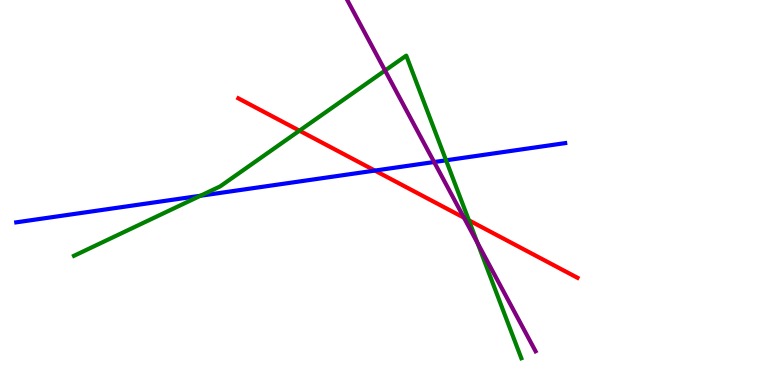[{'lines': ['blue', 'red'], 'intersections': [{'x': 4.84, 'y': 5.57}]}, {'lines': ['green', 'red'], 'intersections': [{'x': 3.86, 'y': 6.61}, {'x': 6.05, 'y': 4.28}]}, {'lines': ['purple', 'red'], 'intersections': [{'x': 5.99, 'y': 4.34}]}, {'lines': ['blue', 'green'], 'intersections': [{'x': 2.59, 'y': 4.92}, {'x': 5.76, 'y': 5.84}]}, {'lines': ['blue', 'purple'], 'intersections': [{'x': 5.6, 'y': 5.79}]}, {'lines': ['green', 'purple'], 'intersections': [{'x': 4.97, 'y': 8.17}, {'x': 6.16, 'y': 3.69}]}]